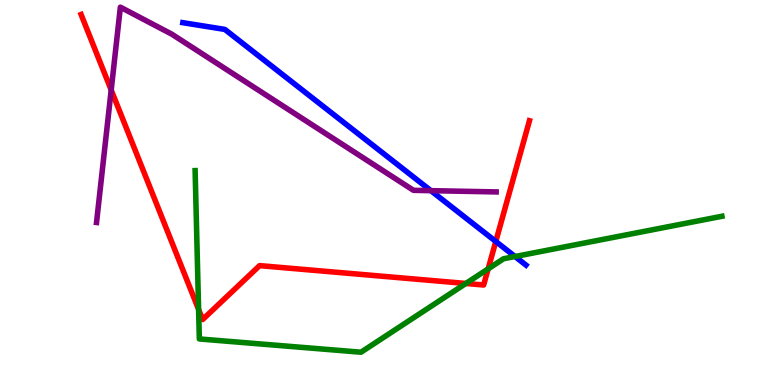[{'lines': ['blue', 'red'], 'intersections': [{'x': 6.4, 'y': 3.73}]}, {'lines': ['green', 'red'], 'intersections': [{'x': 2.56, 'y': 1.96}, {'x': 6.01, 'y': 2.64}, {'x': 6.3, 'y': 3.02}]}, {'lines': ['purple', 'red'], 'intersections': [{'x': 1.43, 'y': 7.66}]}, {'lines': ['blue', 'green'], 'intersections': [{'x': 6.65, 'y': 3.34}]}, {'lines': ['blue', 'purple'], 'intersections': [{'x': 5.56, 'y': 5.05}]}, {'lines': ['green', 'purple'], 'intersections': []}]